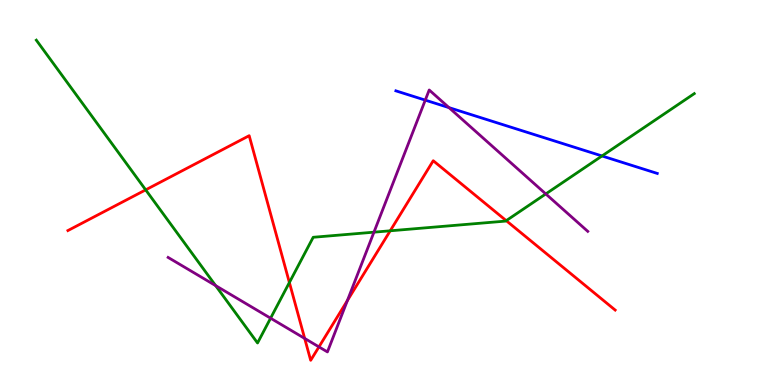[{'lines': ['blue', 'red'], 'intersections': []}, {'lines': ['green', 'red'], 'intersections': [{'x': 1.88, 'y': 5.07}, {'x': 3.73, 'y': 2.66}, {'x': 5.04, 'y': 4.01}, {'x': 6.53, 'y': 4.27}]}, {'lines': ['purple', 'red'], 'intersections': [{'x': 3.93, 'y': 1.21}, {'x': 4.12, 'y': 0.99}, {'x': 4.48, 'y': 2.19}]}, {'lines': ['blue', 'green'], 'intersections': [{'x': 7.77, 'y': 5.95}]}, {'lines': ['blue', 'purple'], 'intersections': [{'x': 5.49, 'y': 7.4}, {'x': 5.79, 'y': 7.2}]}, {'lines': ['green', 'purple'], 'intersections': [{'x': 2.78, 'y': 2.58}, {'x': 3.49, 'y': 1.73}, {'x': 4.83, 'y': 3.97}, {'x': 7.04, 'y': 4.96}]}]